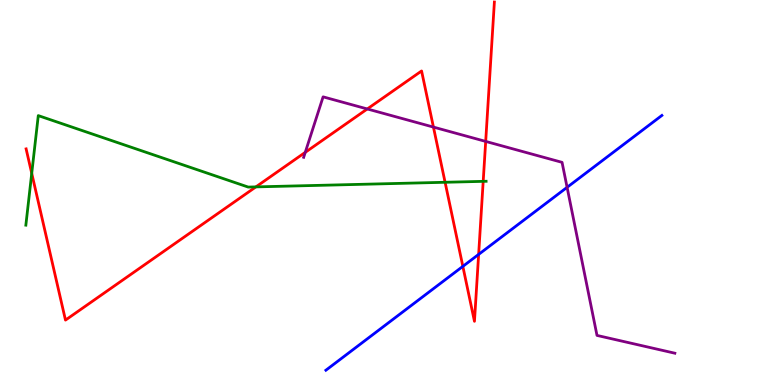[{'lines': ['blue', 'red'], 'intersections': [{'x': 5.97, 'y': 3.08}, {'x': 6.18, 'y': 3.39}]}, {'lines': ['green', 'red'], 'intersections': [{'x': 0.409, 'y': 5.5}, {'x': 3.3, 'y': 5.15}, {'x': 5.74, 'y': 5.27}, {'x': 6.23, 'y': 5.29}]}, {'lines': ['purple', 'red'], 'intersections': [{'x': 3.94, 'y': 6.04}, {'x': 4.74, 'y': 7.17}, {'x': 5.59, 'y': 6.7}, {'x': 6.27, 'y': 6.33}]}, {'lines': ['blue', 'green'], 'intersections': []}, {'lines': ['blue', 'purple'], 'intersections': [{'x': 7.32, 'y': 5.13}]}, {'lines': ['green', 'purple'], 'intersections': []}]